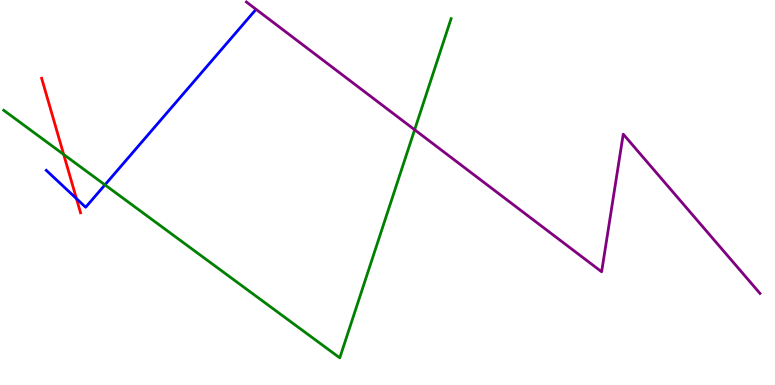[{'lines': ['blue', 'red'], 'intersections': [{'x': 0.986, 'y': 4.84}]}, {'lines': ['green', 'red'], 'intersections': [{'x': 0.822, 'y': 5.99}]}, {'lines': ['purple', 'red'], 'intersections': []}, {'lines': ['blue', 'green'], 'intersections': [{'x': 1.35, 'y': 5.2}]}, {'lines': ['blue', 'purple'], 'intersections': []}, {'lines': ['green', 'purple'], 'intersections': [{'x': 5.35, 'y': 6.63}]}]